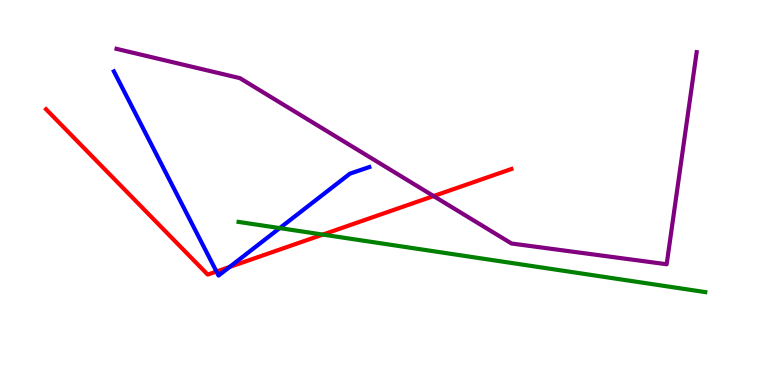[{'lines': ['blue', 'red'], 'intersections': [{'x': 2.79, 'y': 2.95}, {'x': 2.96, 'y': 3.07}]}, {'lines': ['green', 'red'], 'intersections': [{'x': 4.16, 'y': 3.91}]}, {'lines': ['purple', 'red'], 'intersections': [{'x': 5.59, 'y': 4.91}]}, {'lines': ['blue', 'green'], 'intersections': [{'x': 3.61, 'y': 4.08}]}, {'lines': ['blue', 'purple'], 'intersections': []}, {'lines': ['green', 'purple'], 'intersections': []}]